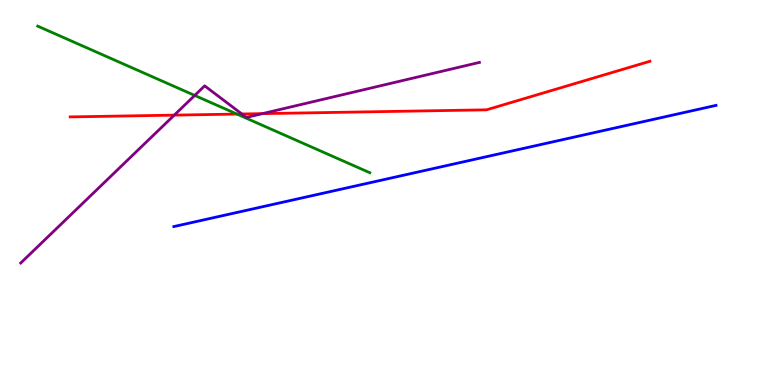[{'lines': ['blue', 'red'], 'intersections': []}, {'lines': ['green', 'red'], 'intersections': [{'x': 3.06, 'y': 7.04}]}, {'lines': ['purple', 'red'], 'intersections': [{'x': 2.25, 'y': 7.01}, {'x': 3.12, 'y': 7.04}, {'x': 3.39, 'y': 7.05}]}, {'lines': ['blue', 'green'], 'intersections': []}, {'lines': ['blue', 'purple'], 'intersections': []}, {'lines': ['green', 'purple'], 'intersections': [{'x': 2.51, 'y': 7.52}]}]